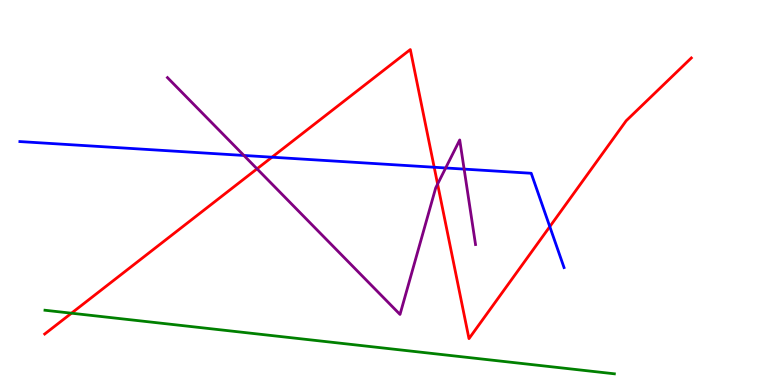[{'lines': ['blue', 'red'], 'intersections': [{'x': 3.51, 'y': 5.92}, {'x': 5.6, 'y': 5.66}, {'x': 7.09, 'y': 4.11}]}, {'lines': ['green', 'red'], 'intersections': [{'x': 0.922, 'y': 1.86}]}, {'lines': ['purple', 'red'], 'intersections': [{'x': 3.32, 'y': 5.62}, {'x': 5.65, 'y': 5.22}]}, {'lines': ['blue', 'green'], 'intersections': []}, {'lines': ['blue', 'purple'], 'intersections': [{'x': 3.15, 'y': 5.96}, {'x': 5.75, 'y': 5.64}, {'x': 5.99, 'y': 5.61}]}, {'lines': ['green', 'purple'], 'intersections': []}]